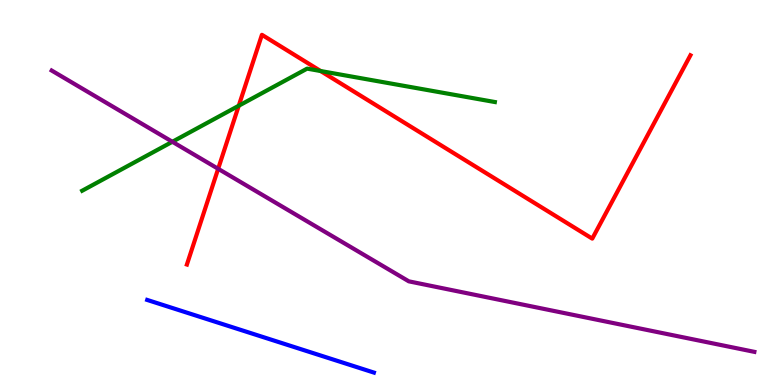[{'lines': ['blue', 'red'], 'intersections': []}, {'lines': ['green', 'red'], 'intersections': [{'x': 3.08, 'y': 7.25}, {'x': 4.14, 'y': 8.15}]}, {'lines': ['purple', 'red'], 'intersections': [{'x': 2.82, 'y': 5.62}]}, {'lines': ['blue', 'green'], 'intersections': []}, {'lines': ['blue', 'purple'], 'intersections': []}, {'lines': ['green', 'purple'], 'intersections': [{'x': 2.22, 'y': 6.32}]}]